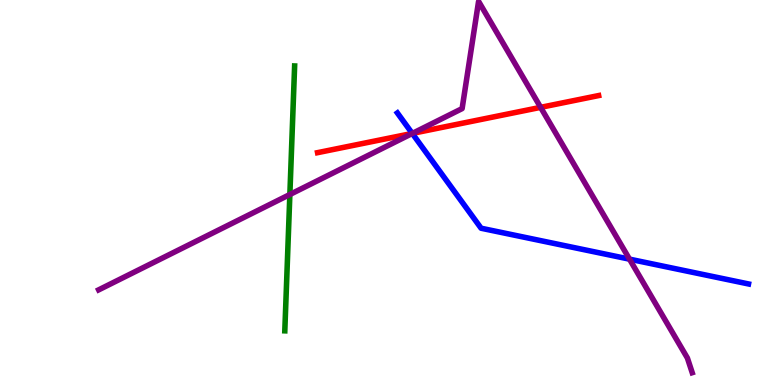[{'lines': ['blue', 'red'], 'intersections': [{'x': 5.32, 'y': 6.53}]}, {'lines': ['green', 'red'], 'intersections': []}, {'lines': ['purple', 'red'], 'intersections': [{'x': 5.32, 'y': 6.54}, {'x': 6.98, 'y': 7.21}]}, {'lines': ['blue', 'green'], 'intersections': []}, {'lines': ['blue', 'purple'], 'intersections': [{'x': 5.32, 'y': 6.53}, {'x': 8.12, 'y': 3.27}]}, {'lines': ['green', 'purple'], 'intersections': [{'x': 3.74, 'y': 4.95}]}]